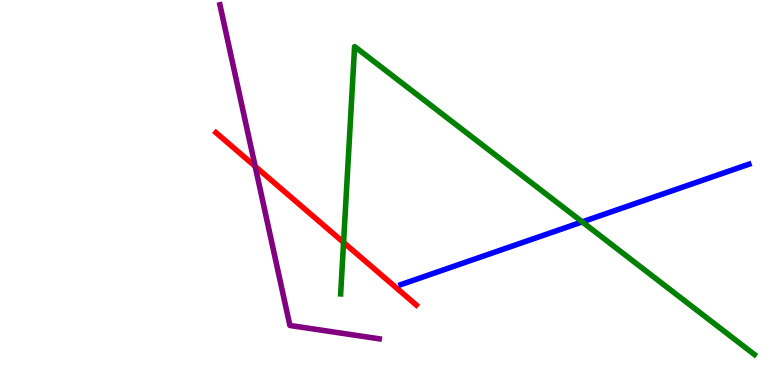[{'lines': ['blue', 'red'], 'intersections': []}, {'lines': ['green', 'red'], 'intersections': [{'x': 4.43, 'y': 3.7}]}, {'lines': ['purple', 'red'], 'intersections': [{'x': 3.29, 'y': 5.68}]}, {'lines': ['blue', 'green'], 'intersections': [{'x': 7.51, 'y': 4.24}]}, {'lines': ['blue', 'purple'], 'intersections': []}, {'lines': ['green', 'purple'], 'intersections': []}]